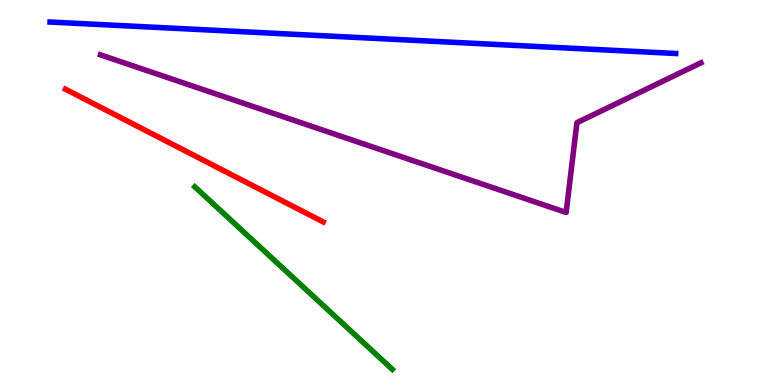[{'lines': ['blue', 'red'], 'intersections': []}, {'lines': ['green', 'red'], 'intersections': []}, {'lines': ['purple', 'red'], 'intersections': []}, {'lines': ['blue', 'green'], 'intersections': []}, {'lines': ['blue', 'purple'], 'intersections': []}, {'lines': ['green', 'purple'], 'intersections': []}]